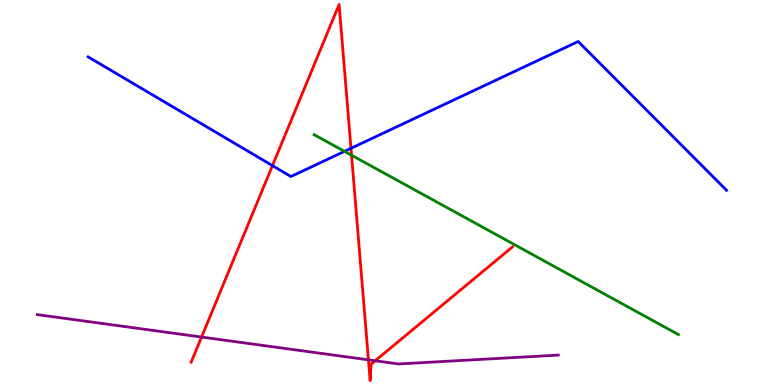[{'lines': ['blue', 'red'], 'intersections': [{'x': 3.52, 'y': 5.7}, {'x': 4.53, 'y': 6.15}]}, {'lines': ['green', 'red'], 'intersections': [{'x': 4.54, 'y': 5.97}]}, {'lines': ['purple', 'red'], 'intersections': [{'x': 2.6, 'y': 1.25}, {'x': 4.75, 'y': 0.653}, {'x': 4.84, 'y': 0.629}]}, {'lines': ['blue', 'green'], 'intersections': [{'x': 4.45, 'y': 6.07}]}, {'lines': ['blue', 'purple'], 'intersections': []}, {'lines': ['green', 'purple'], 'intersections': []}]